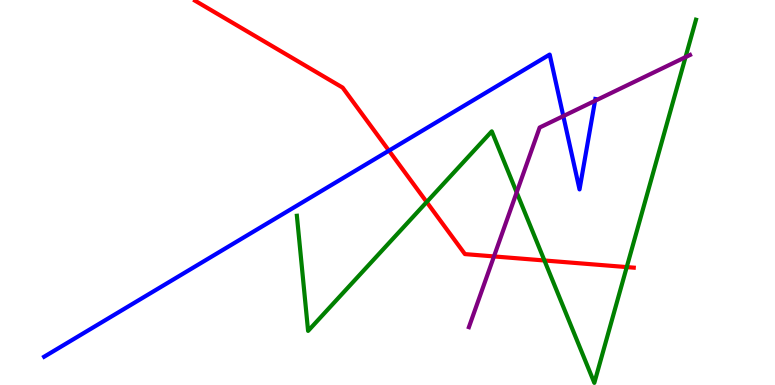[{'lines': ['blue', 'red'], 'intersections': [{'x': 5.02, 'y': 6.09}]}, {'lines': ['green', 'red'], 'intersections': [{'x': 5.51, 'y': 4.75}, {'x': 7.02, 'y': 3.23}, {'x': 8.09, 'y': 3.06}]}, {'lines': ['purple', 'red'], 'intersections': [{'x': 6.37, 'y': 3.34}]}, {'lines': ['blue', 'green'], 'intersections': []}, {'lines': ['blue', 'purple'], 'intersections': [{'x': 7.27, 'y': 6.98}, {'x': 7.68, 'y': 7.38}]}, {'lines': ['green', 'purple'], 'intersections': [{'x': 6.67, 'y': 5.0}, {'x': 8.85, 'y': 8.52}]}]